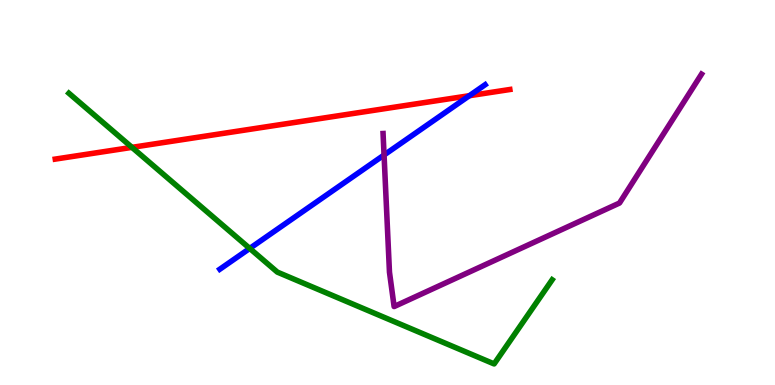[{'lines': ['blue', 'red'], 'intersections': [{'x': 6.06, 'y': 7.51}]}, {'lines': ['green', 'red'], 'intersections': [{'x': 1.7, 'y': 6.17}]}, {'lines': ['purple', 'red'], 'intersections': []}, {'lines': ['blue', 'green'], 'intersections': [{'x': 3.22, 'y': 3.55}]}, {'lines': ['blue', 'purple'], 'intersections': [{'x': 4.96, 'y': 5.97}]}, {'lines': ['green', 'purple'], 'intersections': []}]